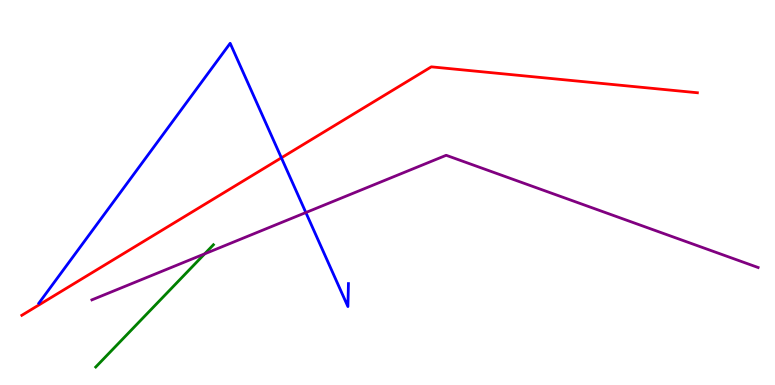[{'lines': ['blue', 'red'], 'intersections': [{'x': 3.63, 'y': 5.9}]}, {'lines': ['green', 'red'], 'intersections': []}, {'lines': ['purple', 'red'], 'intersections': []}, {'lines': ['blue', 'green'], 'intersections': []}, {'lines': ['blue', 'purple'], 'intersections': [{'x': 3.95, 'y': 4.48}]}, {'lines': ['green', 'purple'], 'intersections': [{'x': 2.64, 'y': 3.41}]}]